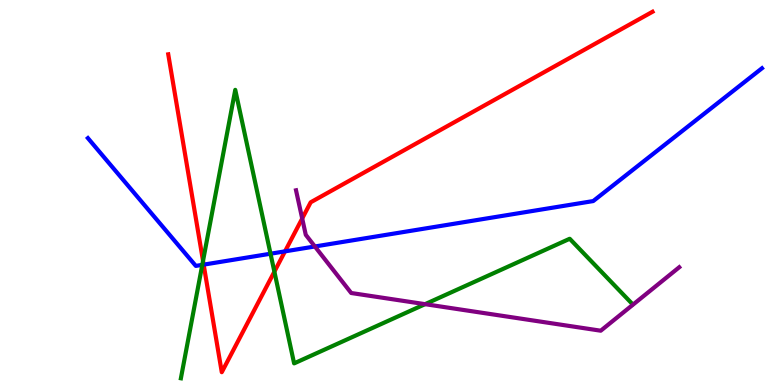[{'lines': ['blue', 'red'], 'intersections': [{'x': 2.63, 'y': 3.13}, {'x': 3.68, 'y': 3.47}]}, {'lines': ['green', 'red'], 'intersections': [{'x': 2.62, 'y': 3.22}, {'x': 3.54, 'y': 2.94}]}, {'lines': ['purple', 'red'], 'intersections': [{'x': 3.9, 'y': 4.32}]}, {'lines': ['blue', 'green'], 'intersections': [{'x': 2.61, 'y': 3.12}, {'x': 3.49, 'y': 3.41}]}, {'lines': ['blue', 'purple'], 'intersections': [{'x': 4.06, 'y': 3.6}]}, {'lines': ['green', 'purple'], 'intersections': [{'x': 5.48, 'y': 2.1}]}]